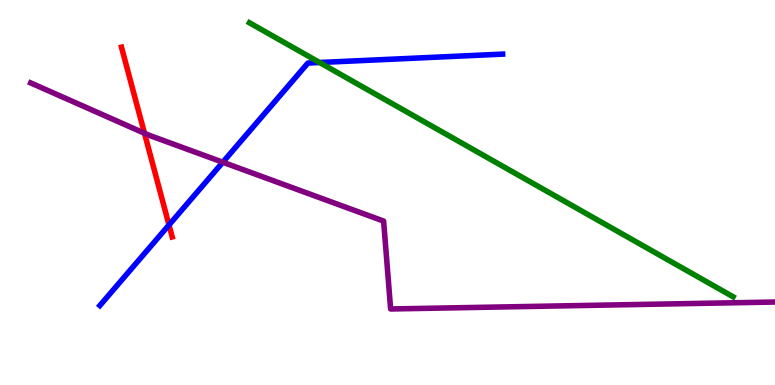[{'lines': ['blue', 'red'], 'intersections': [{'x': 2.18, 'y': 4.16}]}, {'lines': ['green', 'red'], 'intersections': []}, {'lines': ['purple', 'red'], 'intersections': [{'x': 1.86, 'y': 6.54}]}, {'lines': ['blue', 'green'], 'intersections': [{'x': 4.12, 'y': 8.38}]}, {'lines': ['blue', 'purple'], 'intersections': [{'x': 2.88, 'y': 5.79}]}, {'lines': ['green', 'purple'], 'intersections': []}]